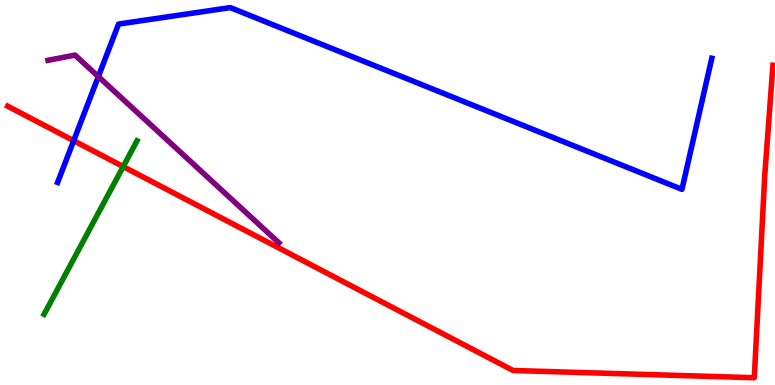[{'lines': ['blue', 'red'], 'intersections': [{'x': 0.951, 'y': 6.35}]}, {'lines': ['green', 'red'], 'intersections': [{'x': 1.59, 'y': 5.67}]}, {'lines': ['purple', 'red'], 'intersections': []}, {'lines': ['blue', 'green'], 'intersections': []}, {'lines': ['blue', 'purple'], 'intersections': [{'x': 1.27, 'y': 8.01}]}, {'lines': ['green', 'purple'], 'intersections': []}]